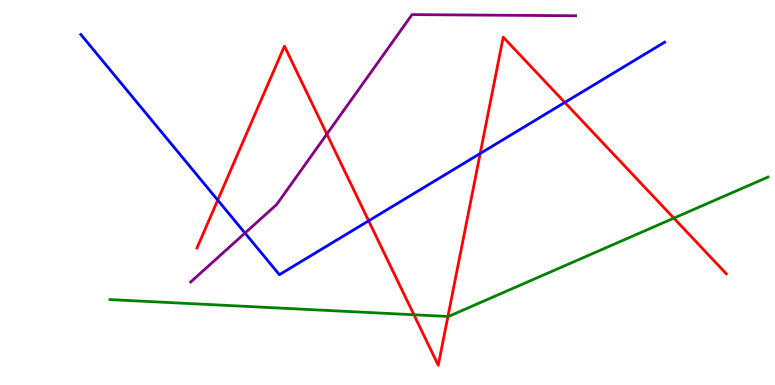[{'lines': ['blue', 'red'], 'intersections': [{'x': 2.81, 'y': 4.8}, {'x': 4.76, 'y': 4.26}, {'x': 6.2, 'y': 6.01}, {'x': 7.29, 'y': 7.34}]}, {'lines': ['green', 'red'], 'intersections': [{'x': 5.34, 'y': 1.82}, {'x': 5.78, 'y': 1.78}, {'x': 8.69, 'y': 4.33}]}, {'lines': ['purple', 'red'], 'intersections': [{'x': 4.22, 'y': 6.52}]}, {'lines': ['blue', 'green'], 'intersections': []}, {'lines': ['blue', 'purple'], 'intersections': [{'x': 3.16, 'y': 3.95}]}, {'lines': ['green', 'purple'], 'intersections': []}]